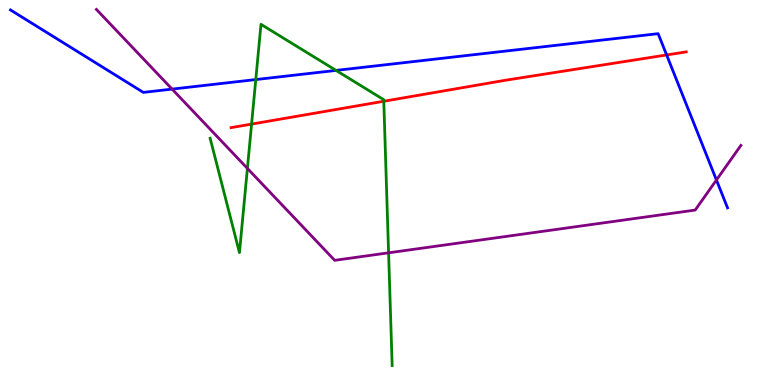[{'lines': ['blue', 'red'], 'intersections': [{'x': 8.6, 'y': 8.57}]}, {'lines': ['green', 'red'], 'intersections': [{'x': 3.25, 'y': 6.78}, {'x': 4.95, 'y': 7.37}]}, {'lines': ['purple', 'red'], 'intersections': []}, {'lines': ['blue', 'green'], 'intersections': [{'x': 3.3, 'y': 7.93}, {'x': 4.34, 'y': 8.17}]}, {'lines': ['blue', 'purple'], 'intersections': [{'x': 2.22, 'y': 7.69}, {'x': 9.24, 'y': 5.32}]}, {'lines': ['green', 'purple'], 'intersections': [{'x': 3.19, 'y': 5.63}, {'x': 5.01, 'y': 3.43}]}]